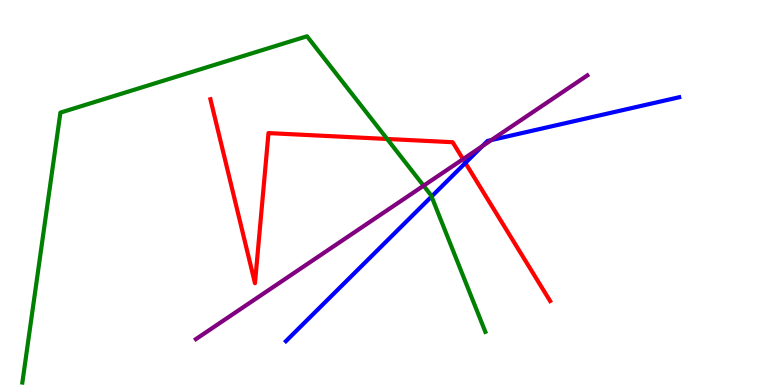[{'lines': ['blue', 'red'], 'intersections': [{'x': 6.01, 'y': 5.77}]}, {'lines': ['green', 'red'], 'intersections': [{'x': 5.0, 'y': 6.39}]}, {'lines': ['purple', 'red'], 'intersections': [{'x': 5.97, 'y': 5.87}]}, {'lines': ['blue', 'green'], 'intersections': [{'x': 5.57, 'y': 4.9}]}, {'lines': ['blue', 'purple'], 'intersections': [{'x': 6.22, 'y': 6.2}, {'x': 6.34, 'y': 6.36}]}, {'lines': ['green', 'purple'], 'intersections': [{'x': 5.47, 'y': 5.18}]}]